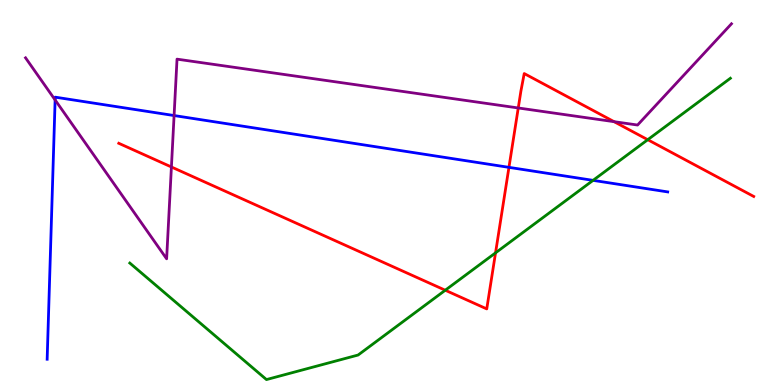[{'lines': ['blue', 'red'], 'intersections': [{'x': 6.57, 'y': 5.65}]}, {'lines': ['green', 'red'], 'intersections': [{'x': 5.75, 'y': 2.46}, {'x': 6.39, 'y': 3.43}, {'x': 8.36, 'y': 6.37}]}, {'lines': ['purple', 'red'], 'intersections': [{'x': 2.21, 'y': 5.66}, {'x': 6.69, 'y': 7.2}, {'x': 7.92, 'y': 6.84}]}, {'lines': ['blue', 'green'], 'intersections': [{'x': 7.65, 'y': 5.32}]}, {'lines': ['blue', 'purple'], 'intersections': [{'x': 0.711, 'y': 7.4}, {'x': 2.25, 'y': 7.0}]}, {'lines': ['green', 'purple'], 'intersections': []}]